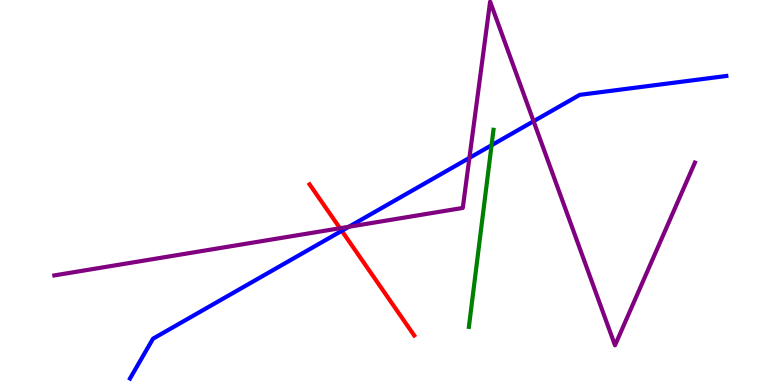[{'lines': ['blue', 'red'], 'intersections': [{'x': 4.41, 'y': 4.0}]}, {'lines': ['green', 'red'], 'intersections': []}, {'lines': ['purple', 'red'], 'intersections': [{'x': 4.39, 'y': 4.07}]}, {'lines': ['blue', 'green'], 'intersections': [{'x': 6.34, 'y': 6.23}]}, {'lines': ['blue', 'purple'], 'intersections': [{'x': 4.5, 'y': 4.11}, {'x': 6.06, 'y': 5.9}, {'x': 6.88, 'y': 6.85}]}, {'lines': ['green', 'purple'], 'intersections': []}]